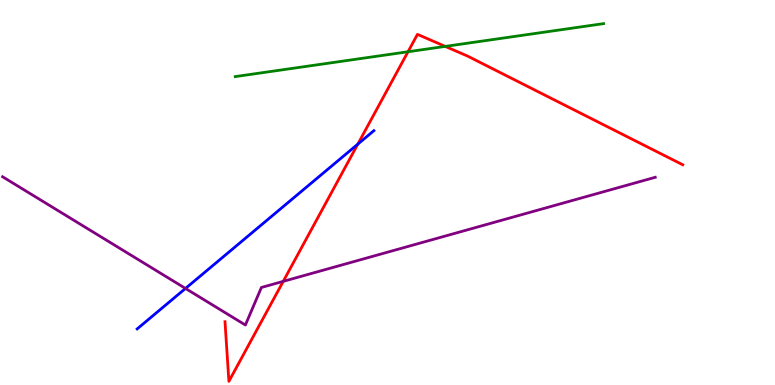[{'lines': ['blue', 'red'], 'intersections': [{'x': 4.62, 'y': 6.26}]}, {'lines': ['green', 'red'], 'intersections': [{'x': 5.26, 'y': 8.66}, {'x': 5.75, 'y': 8.79}]}, {'lines': ['purple', 'red'], 'intersections': [{'x': 3.65, 'y': 2.69}]}, {'lines': ['blue', 'green'], 'intersections': []}, {'lines': ['blue', 'purple'], 'intersections': [{'x': 2.39, 'y': 2.51}]}, {'lines': ['green', 'purple'], 'intersections': []}]